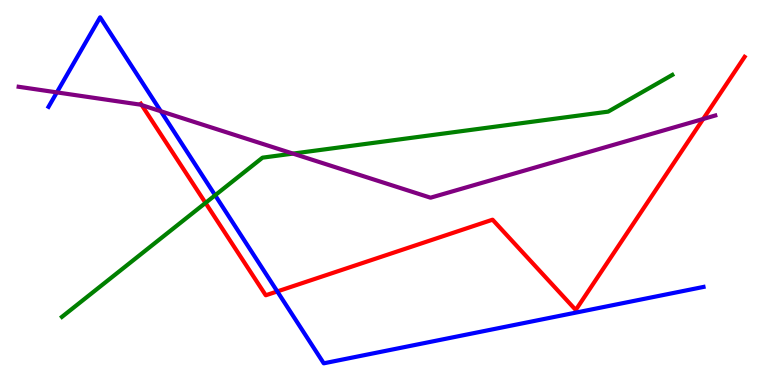[{'lines': ['blue', 'red'], 'intersections': [{'x': 3.58, 'y': 2.43}]}, {'lines': ['green', 'red'], 'intersections': [{'x': 2.65, 'y': 4.73}]}, {'lines': ['purple', 'red'], 'intersections': [{'x': 1.83, 'y': 7.27}, {'x': 9.07, 'y': 6.91}]}, {'lines': ['blue', 'green'], 'intersections': [{'x': 2.78, 'y': 4.93}]}, {'lines': ['blue', 'purple'], 'intersections': [{'x': 0.734, 'y': 7.6}, {'x': 2.08, 'y': 7.11}]}, {'lines': ['green', 'purple'], 'intersections': [{'x': 3.78, 'y': 6.01}]}]